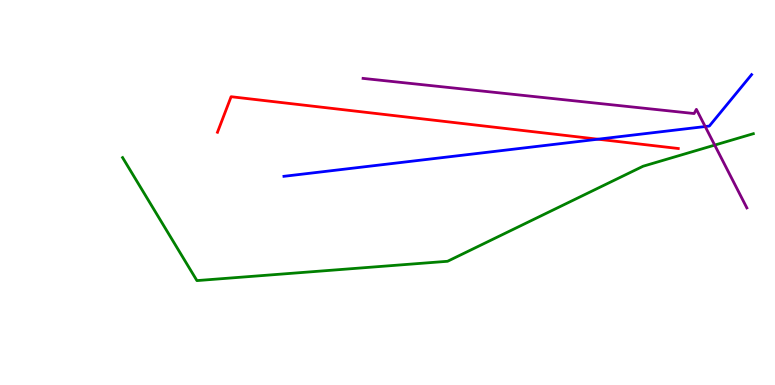[{'lines': ['blue', 'red'], 'intersections': [{'x': 7.72, 'y': 6.38}]}, {'lines': ['green', 'red'], 'intersections': []}, {'lines': ['purple', 'red'], 'intersections': []}, {'lines': ['blue', 'green'], 'intersections': []}, {'lines': ['blue', 'purple'], 'intersections': [{'x': 9.1, 'y': 6.71}]}, {'lines': ['green', 'purple'], 'intersections': [{'x': 9.22, 'y': 6.23}]}]